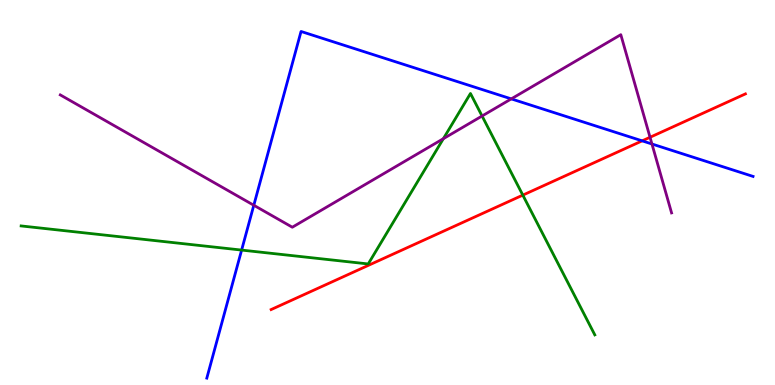[{'lines': ['blue', 'red'], 'intersections': [{'x': 8.29, 'y': 6.34}]}, {'lines': ['green', 'red'], 'intersections': [{'x': 6.75, 'y': 4.93}]}, {'lines': ['purple', 'red'], 'intersections': [{'x': 8.39, 'y': 6.43}]}, {'lines': ['blue', 'green'], 'intersections': [{'x': 3.12, 'y': 3.5}]}, {'lines': ['blue', 'purple'], 'intersections': [{'x': 3.27, 'y': 4.67}, {'x': 6.6, 'y': 7.43}, {'x': 8.41, 'y': 6.26}]}, {'lines': ['green', 'purple'], 'intersections': [{'x': 5.72, 'y': 6.4}, {'x': 6.22, 'y': 6.99}]}]